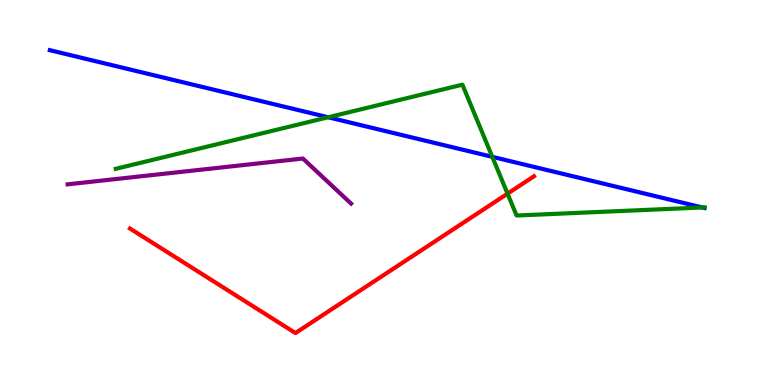[{'lines': ['blue', 'red'], 'intersections': []}, {'lines': ['green', 'red'], 'intersections': [{'x': 6.55, 'y': 4.97}]}, {'lines': ['purple', 'red'], 'intersections': []}, {'lines': ['blue', 'green'], 'intersections': [{'x': 4.23, 'y': 6.95}, {'x': 6.35, 'y': 5.93}, {'x': 9.06, 'y': 4.61}]}, {'lines': ['blue', 'purple'], 'intersections': []}, {'lines': ['green', 'purple'], 'intersections': []}]